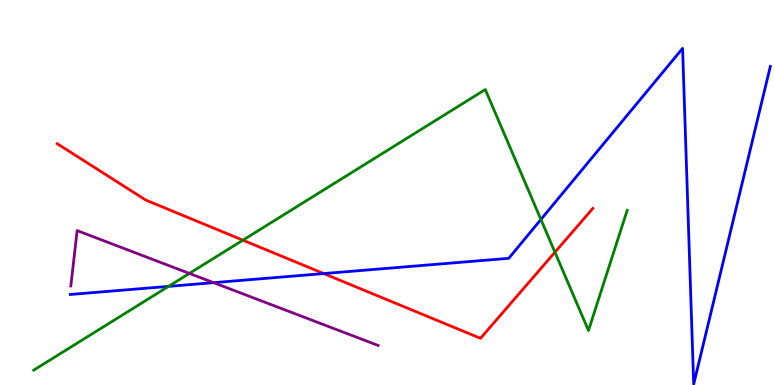[{'lines': ['blue', 'red'], 'intersections': [{'x': 4.18, 'y': 2.89}]}, {'lines': ['green', 'red'], 'intersections': [{'x': 3.13, 'y': 3.76}, {'x': 7.16, 'y': 3.45}]}, {'lines': ['purple', 'red'], 'intersections': []}, {'lines': ['blue', 'green'], 'intersections': [{'x': 2.17, 'y': 2.56}, {'x': 6.98, 'y': 4.3}]}, {'lines': ['blue', 'purple'], 'intersections': [{'x': 2.76, 'y': 2.66}]}, {'lines': ['green', 'purple'], 'intersections': [{'x': 2.44, 'y': 2.9}]}]